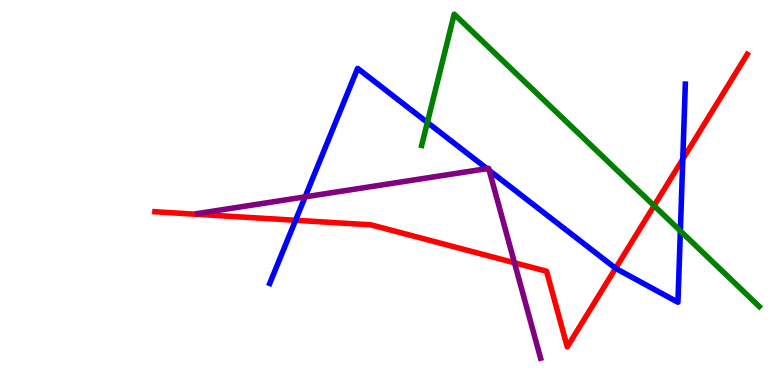[{'lines': ['blue', 'red'], 'intersections': [{'x': 3.81, 'y': 4.28}, {'x': 7.94, 'y': 3.03}, {'x': 8.81, 'y': 5.87}]}, {'lines': ['green', 'red'], 'intersections': [{'x': 8.44, 'y': 4.66}]}, {'lines': ['purple', 'red'], 'intersections': [{'x': 6.64, 'y': 3.18}]}, {'lines': ['blue', 'green'], 'intersections': [{'x': 5.51, 'y': 6.82}, {'x': 8.78, 'y': 4.0}]}, {'lines': ['blue', 'purple'], 'intersections': [{'x': 3.94, 'y': 4.89}, {'x': 6.28, 'y': 5.62}, {'x': 6.31, 'y': 5.58}]}, {'lines': ['green', 'purple'], 'intersections': []}]